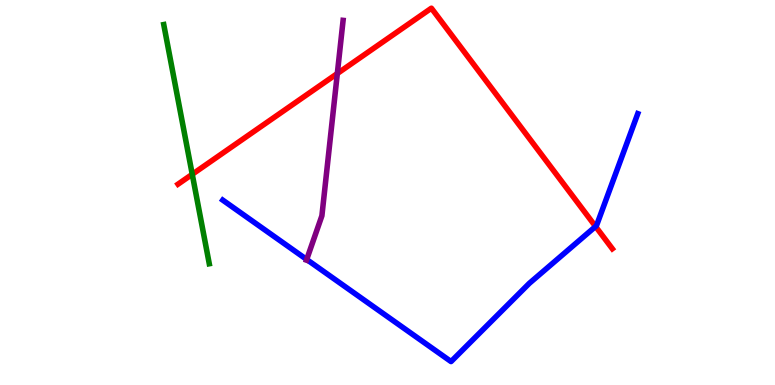[{'lines': ['blue', 'red'], 'intersections': [{'x': 7.68, 'y': 4.12}]}, {'lines': ['green', 'red'], 'intersections': [{'x': 2.48, 'y': 5.47}]}, {'lines': ['purple', 'red'], 'intersections': [{'x': 4.35, 'y': 8.09}]}, {'lines': ['blue', 'green'], 'intersections': []}, {'lines': ['blue', 'purple'], 'intersections': [{'x': 3.96, 'y': 3.26}]}, {'lines': ['green', 'purple'], 'intersections': []}]